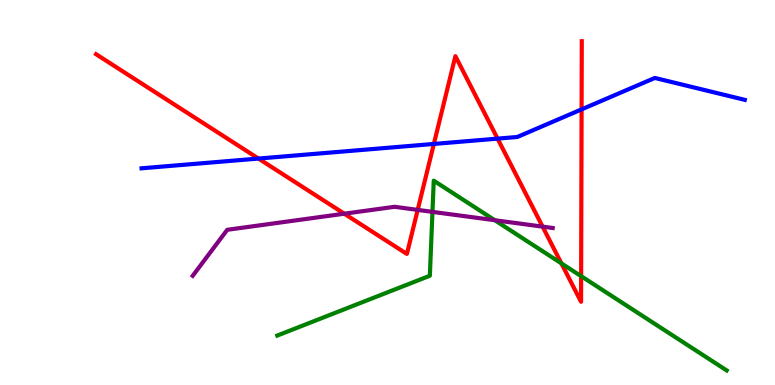[{'lines': ['blue', 'red'], 'intersections': [{'x': 3.33, 'y': 5.88}, {'x': 5.6, 'y': 6.26}, {'x': 6.42, 'y': 6.4}, {'x': 7.5, 'y': 7.16}]}, {'lines': ['green', 'red'], 'intersections': [{'x': 7.24, 'y': 3.16}, {'x': 7.5, 'y': 2.83}]}, {'lines': ['purple', 'red'], 'intersections': [{'x': 4.44, 'y': 4.45}, {'x': 5.39, 'y': 4.55}, {'x': 7.0, 'y': 4.11}]}, {'lines': ['blue', 'green'], 'intersections': []}, {'lines': ['blue', 'purple'], 'intersections': []}, {'lines': ['green', 'purple'], 'intersections': [{'x': 5.58, 'y': 4.5}, {'x': 6.38, 'y': 4.28}]}]